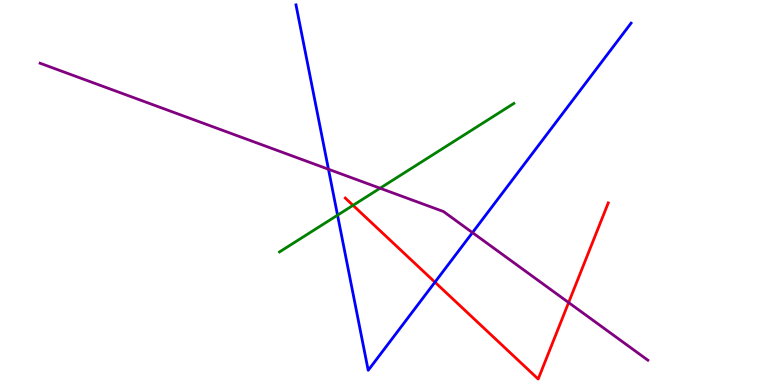[{'lines': ['blue', 'red'], 'intersections': [{'x': 5.61, 'y': 2.67}]}, {'lines': ['green', 'red'], 'intersections': [{'x': 4.56, 'y': 4.67}]}, {'lines': ['purple', 'red'], 'intersections': [{'x': 7.34, 'y': 2.14}]}, {'lines': ['blue', 'green'], 'intersections': [{'x': 4.36, 'y': 4.41}]}, {'lines': ['blue', 'purple'], 'intersections': [{'x': 4.24, 'y': 5.6}, {'x': 6.1, 'y': 3.96}]}, {'lines': ['green', 'purple'], 'intersections': [{'x': 4.9, 'y': 5.11}]}]